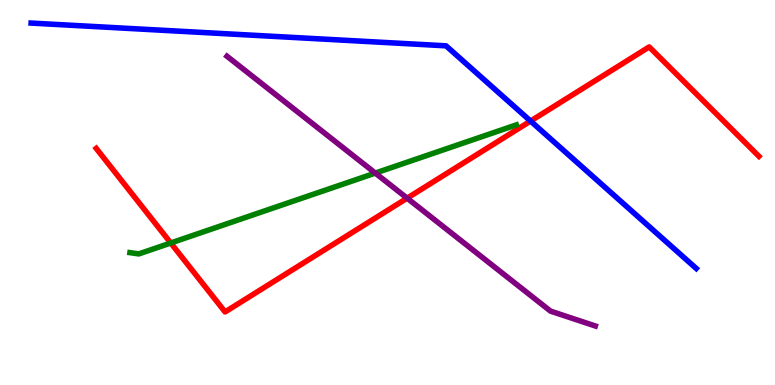[{'lines': ['blue', 'red'], 'intersections': [{'x': 6.85, 'y': 6.86}]}, {'lines': ['green', 'red'], 'intersections': [{'x': 2.2, 'y': 3.69}]}, {'lines': ['purple', 'red'], 'intersections': [{'x': 5.25, 'y': 4.85}]}, {'lines': ['blue', 'green'], 'intersections': []}, {'lines': ['blue', 'purple'], 'intersections': []}, {'lines': ['green', 'purple'], 'intersections': [{'x': 4.84, 'y': 5.5}]}]